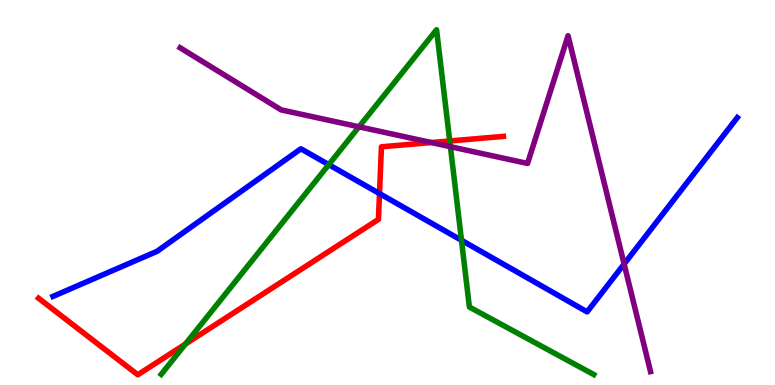[{'lines': ['blue', 'red'], 'intersections': [{'x': 4.9, 'y': 4.97}]}, {'lines': ['green', 'red'], 'intersections': [{'x': 2.39, 'y': 1.06}, {'x': 5.8, 'y': 6.34}]}, {'lines': ['purple', 'red'], 'intersections': [{'x': 5.57, 'y': 6.3}]}, {'lines': ['blue', 'green'], 'intersections': [{'x': 4.24, 'y': 5.72}, {'x': 5.95, 'y': 3.76}]}, {'lines': ['blue', 'purple'], 'intersections': [{'x': 8.05, 'y': 3.14}]}, {'lines': ['green', 'purple'], 'intersections': [{'x': 4.63, 'y': 6.71}, {'x': 5.81, 'y': 6.19}]}]